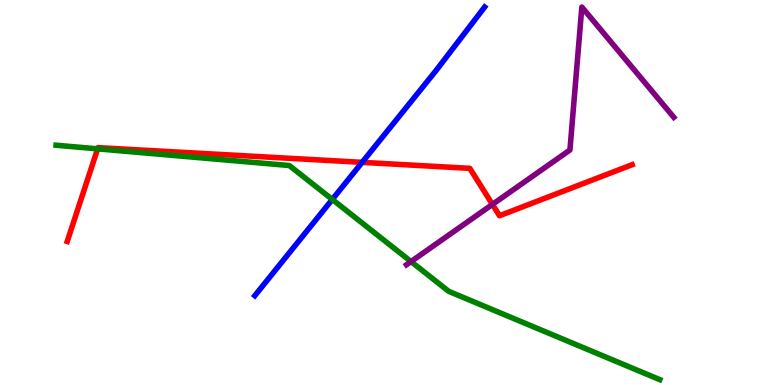[{'lines': ['blue', 'red'], 'intersections': [{'x': 4.67, 'y': 5.78}]}, {'lines': ['green', 'red'], 'intersections': [{'x': 1.26, 'y': 6.13}]}, {'lines': ['purple', 'red'], 'intersections': [{'x': 6.35, 'y': 4.69}]}, {'lines': ['blue', 'green'], 'intersections': [{'x': 4.29, 'y': 4.82}]}, {'lines': ['blue', 'purple'], 'intersections': []}, {'lines': ['green', 'purple'], 'intersections': [{'x': 5.3, 'y': 3.21}]}]